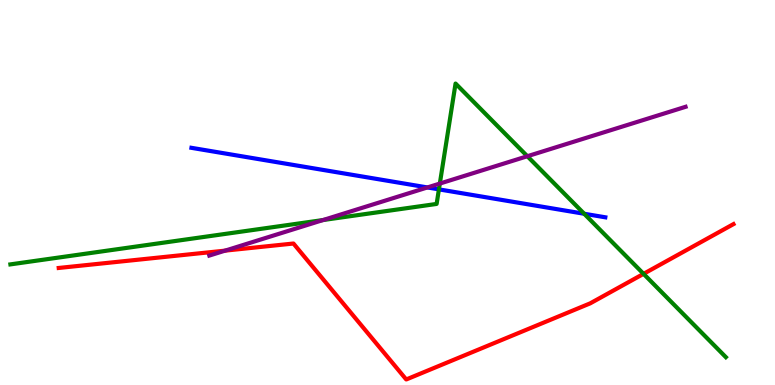[{'lines': ['blue', 'red'], 'intersections': []}, {'lines': ['green', 'red'], 'intersections': [{'x': 8.3, 'y': 2.89}]}, {'lines': ['purple', 'red'], 'intersections': [{'x': 2.9, 'y': 3.49}]}, {'lines': ['blue', 'green'], 'intersections': [{'x': 5.66, 'y': 5.08}, {'x': 7.54, 'y': 4.45}]}, {'lines': ['blue', 'purple'], 'intersections': [{'x': 5.52, 'y': 5.13}]}, {'lines': ['green', 'purple'], 'intersections': [{'x': 4.17, 'y': 4.28}, {'x': 5.68, 'y': 5.23}, {'x': 6.8, 'y': 5.94}]}]